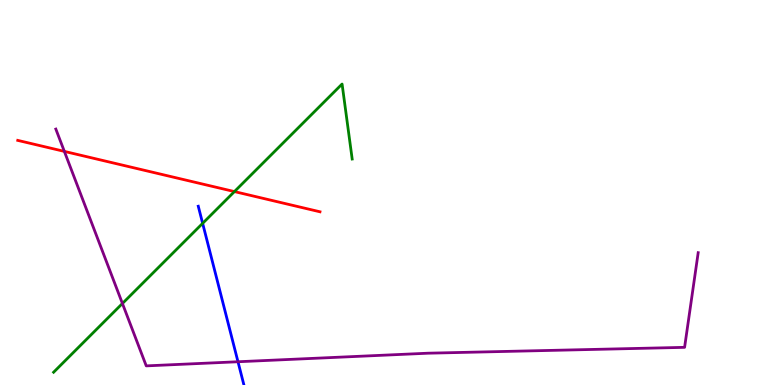[{'lines': ['blue', 'red'], 'intersections': []}, {'lines': ['green', 'red'], 'intersections': [{'x': 3.02, 'y': 5.02}]}, {'lines': ['purple', 'red'], 'intersections': [{'x': 0.83, 'y': 6.07}]}, {'lines': ['blue', 'green'], 'intersections': [{'x': 2.61, 'y': 4.2}]}, {'lines': ['blue', 'purple'], 'intersections': [{'x': 3.07, 'y': 0.604}]}, {'lines': ['green', 'purple'], 'intersections': [{'x': 1.58, 'y': 2.12}]}]